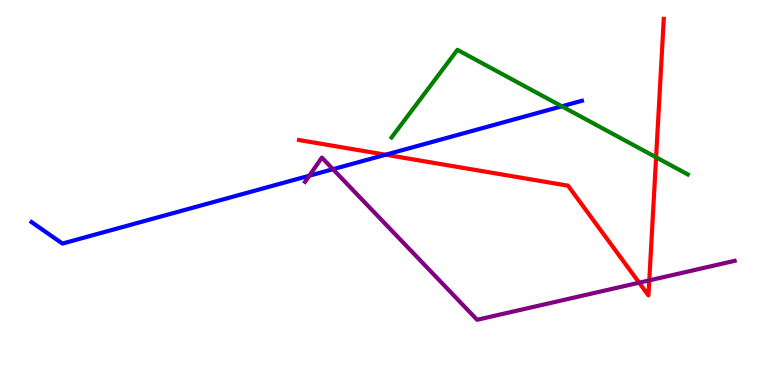[{'lines': ['blue', 'red'], 'intersections': [{'x': 4.98, 'y': 5.98}]}, {'lines': ['green', 'red'], 'intersections': [{'x': 8.47, 'y': 5.91}]}, {'lines': ['purple', 'red'], 'intersections': [{'x': 8.25, 'y': 2.66}, {'x': 8.38, 'y': 2.72}]}, {'lines': ['blue', 'green'], 'intersections': [{'x': 7.25, 'y': 7.24}]}, {'lines': ['blue', 'purple'], 'intersections': [{'x': 3.99, 'y': 5.44}, {'x': 4.3, 'y': 5.61}]}, {'lines': ['green', 'purple'], 'intersections': []}]